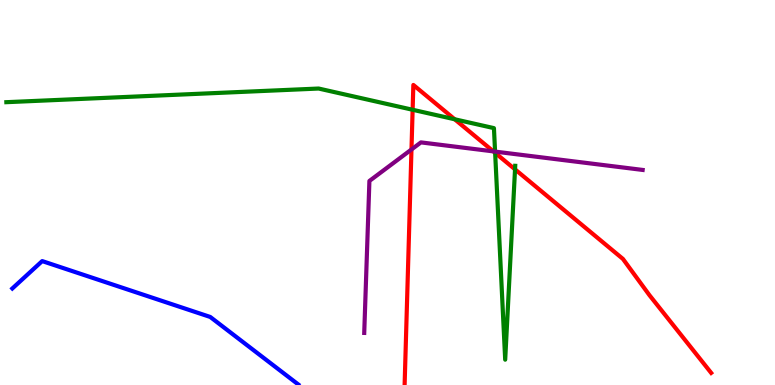[{'lines': ['blue', 'red'], 'intersections': []}, {'lines': ['green', 'red'], 'intersections': [{'x': 5.32, 'y': 7.15}, {'x': 5.87, 'y': 6.9}, {'x': 6.39, 'y': 6.03}, {'x': 6.65, 'y': 5.6}]}, {'lines': ['purple', 'red'], 'intersections': [{'x': 5.31, 'y': 6.12}, {'x': 6.37, 'y': 6.07}]}, {'lines': ['blue', 'green'], 'intersections': []}, {'lines': ['blue', 'purple'], 'intersections': []}, {'lines': ['green', 'purple'], 'intersections': [{'x': 6.39, 'y': 6.06}]}]